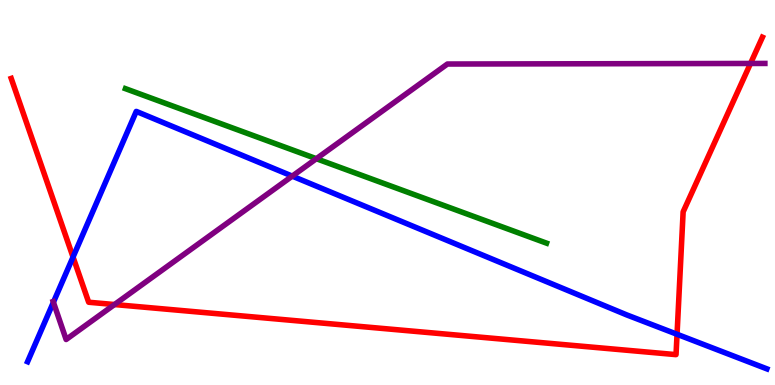[{'lines': ['blue', 'red'], 'intersections': [{'x': 0.942, 'y': 3.32}, {'x': 8.74, 'y': 1.32}]}, {'lines': ['green', 'red'], 'intersections': []}, {'lines': ['purple', 'red'], 'intersections': [{'x': 1.48, 'y': 2.09}, {'x': 9.68, 'y': 8.35}]}, {'lines': ['blue', 'green'], 'intersections': []}, {'lines': ['blue', 'purple'], 'intersections': [{'x': 0.689, 'y': 2.15}, {'x': 3.77, 'y': 5.43}]}, {'lines': ['green', 'purple'], 'intersections': [{'x': 4.08, 'y': 5.88}]}]